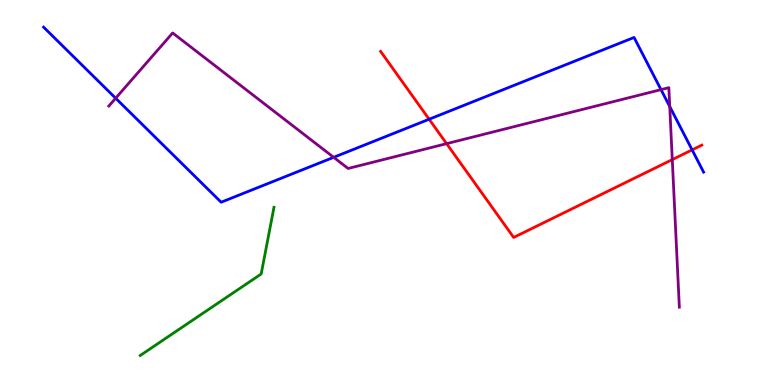[{'lines': ['blue', 'red'], 'intersections': [{'x': 5.54, 'y': 6.9}, {'x': 8.93, 'y': 6.11}]}, {'lines': ['green', 'red'], 'intersections': []}, {'lines': ['purple', 'red'], 'intersections': [{'x': 5.76, 'y': 6.27}, {'x': 8.67, 'y': 5.85}]}, {'lines': ['blue', 'green'], 'intersections': []}, {'lines': ['blue', 'purple'], 'intersections': [{'x': 1.49, 'y': 7.45}, {'x': 4.31, 'y': 5.91}, {'x': 8.53, 'y': 7.67}, {'x': 8.64, 'y': 7.23}]}, {'lines': ['green', 'purple'], 'intersections': []}]